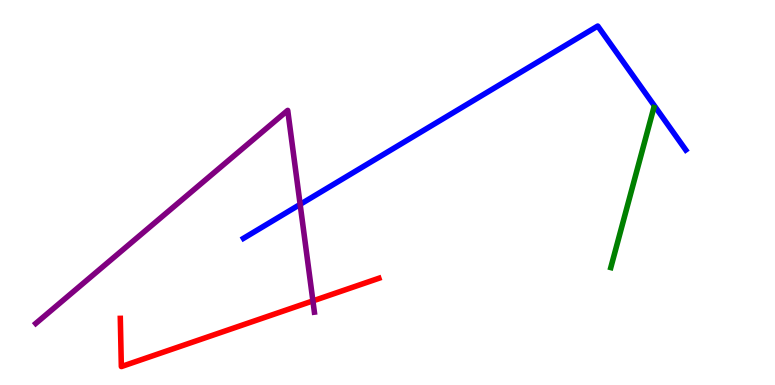[{'lines': ['blue', 'red'], 'intersections': []}, {'lines': ['green', 'red'], 'intersections': []}, {'lines': ['purple', 'red'], 'intersections': [{'x': 4.04, 'y': 2.18}]}, {'lines': ['blue', 'green'], 'intersections': []}, {'lines': ['blue', 'purple'], 'intersections': [{'x': 3.87, 'y': 4.69}]}, {'lines': ['green', 'purple'], 'intersections': []}]